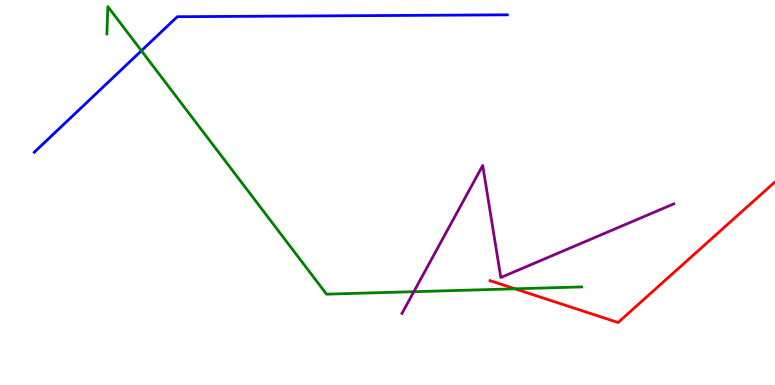[{'lines': ['blue', 'red'], 'intersections': []}, {'lines': ['green', 'red'], 'intersections': [{'x': 6.65, 'y': 2.5}]}, {'lines': ['purple', 'red'], 'intersections': []}, {'lines': ['blue', 'green'], 'intersections': [{'x': 1.82, 'y': 8.68}]}, {'lines': ['blue', 'purple'], 'intersections': []}, {'lines': ['green', 'purple'], 'intersections': [{'x': 5.34, 'y': 2.42}]}]